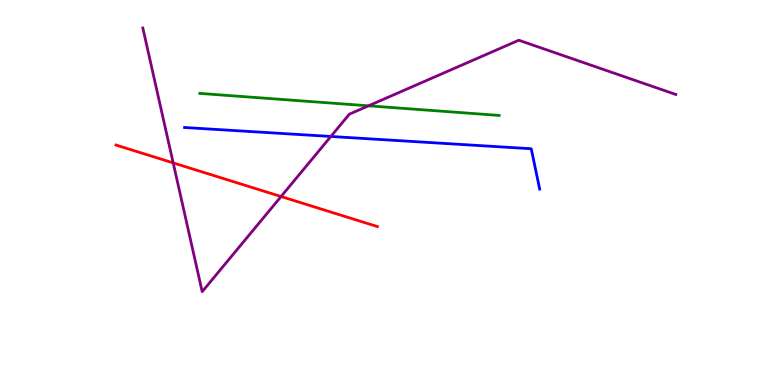[{'lines': ['blue', 'red'], 'intersections': []}, {'lines': ['green', 'red'], 'intersections': []}, {'lines': ['purple', 'red'], 'intersections': [{'x': 2.23, 'y': 5.77}, {'x': 3.63, 'y': 4.9}]}, {'lines': ['blue', 'green'], 'intersections': []}, {'lines': ['blue', 'purple'], 'intersections': [{'x': 4.27, 'y': 6.46}]}, {'lines': ['green', 'purple'], 'intersections': [{'x': 4.75, 'y': 7.25}]}]